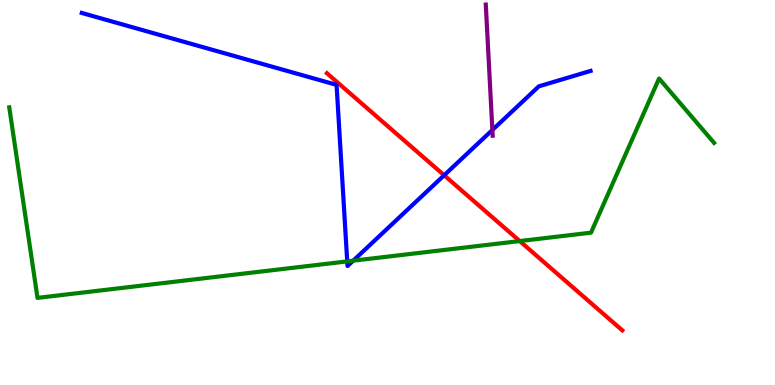[{'lines': ['blue', 'red'], 'intersections': [{'x': 5.73, 'y': 5.45}]}, {'lines': ['green', 'red'], 'intersections': [{'x': 6.71, 'y': 3.74}]}, {'lines': ['purple', 'red'], 'intersections': []}, {'lines': ['blue', 'green'], 'intersections': [{'x': 4.48, 'y': 3.21}, {'x': 4.56, 'y': 3.23}]}, {'lines': ['blue', 'purple'], 'intersections': [{'x': 6.35, 'y': 6.62}]}, {'lines': ['green', 'purple'], 'intersections': []}]